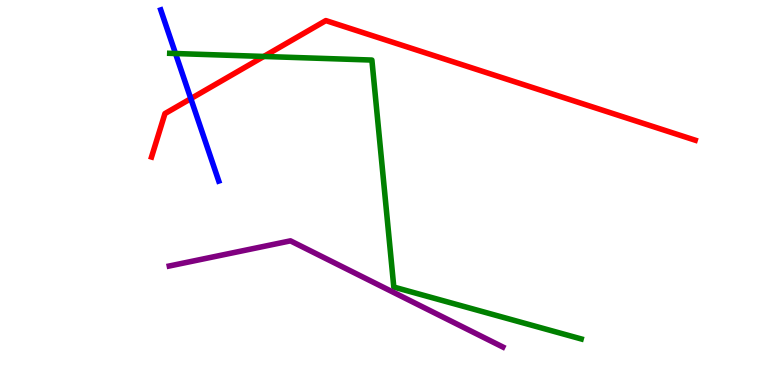[{'lines': ['blue', 'red'], 'intersections': [{'x': 2.46, 'y': 7.44}]}, {'lines': ['green', 'red'], 'intersections': [{'x': 3.4, 'y': 8.53}]}, {'lines': ['purple', 'red'], 'intersections': []}, {'lines': ['blue', 'green'], 'intersections': [{'x': 2.26, 'y': 8.61}]}, {'lines': ['blue', 'purple'], 'intersections': []}, {'lines': ['green', 'purple'], 'intersections': []}]